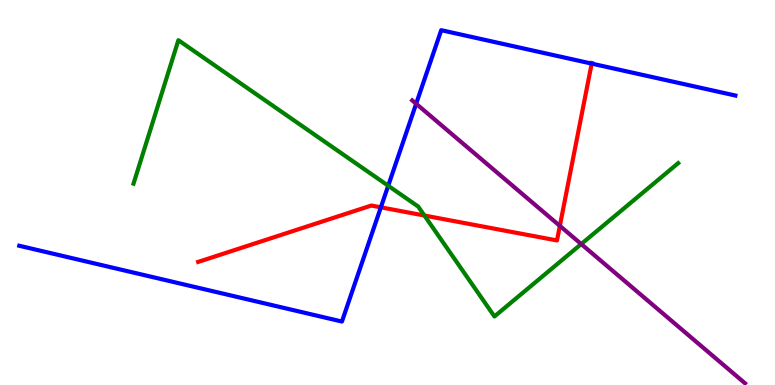[{'lines': ['blue', 'red'], 'intersections': [{'x': 4.91, 'y': 4.61}, {'x': 7.63, 'y': 8.35}]}, {'lines': ['green', 'red'], 'intersections': [{'x': 5.48, 'y': 4.4}]}, {'lines': ['purple', 'red'], 'intersections': [{'x': 7.22, 'y': 4.13}]}, {'lines': ['blue', 'green'], 'intersections': [{'x': 5.01, 'y': 5.18}]}, {'lines': ['blue', 'purple'], 'intersections': [{'x': 5.37, 'y': 7.3}]}, {'lines': ['green', 'purple'], 'intersections': [{'x': 7.5, 'y': 3.66}]}]